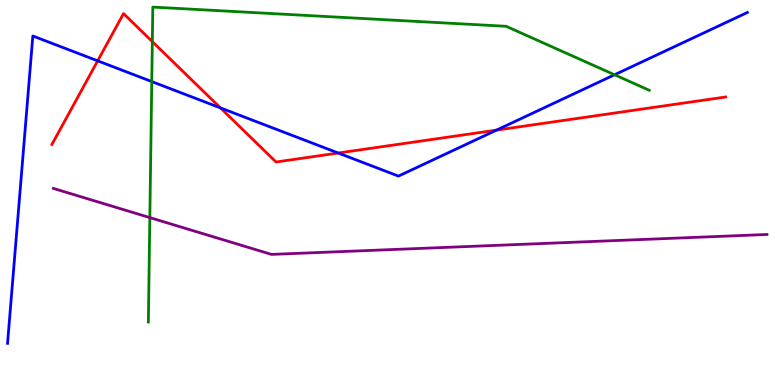[{'lines': ['blue', 'red'], 'intersections': [{'x': 1.26, 'y': 8.42}, {'x': 2.84, 'y': 7.2}, {'x': 4.36, 'y': 6.03}, {'x': 6.41, 'y': 6.62}]}, {'lines': ['green', 'red'], 'intersections': [{'x': 1.97, 'y': 8.92}]}, {'lines': ['purple', 'red'], 'intersections': []}, {'lines': ['blue', 'green'], 'intersections': [{'x': 1.96, 'y': 7.88}, {'x': 7.93, 'y': 8.06}]}, {'lines': ['blue', 'purple'], 'intersections': []}, {'lines': ['green', 'purple'], 'intersections': [{'x': 1.93, 'y': 4.35}]}]